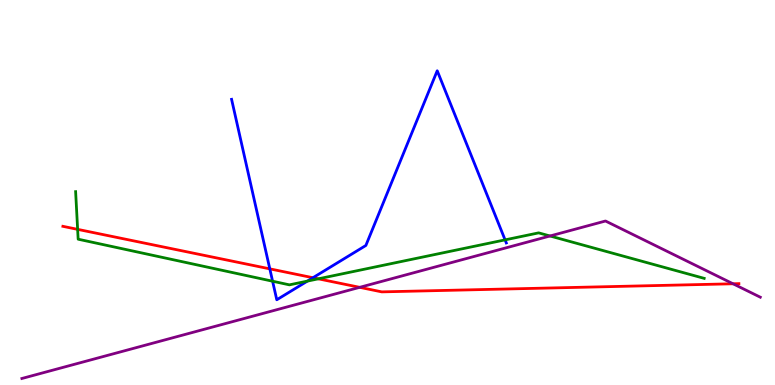[{'lines': ['blue', 'red'], 'intersections': [{'x': 3.48, 'y': 3.02}, {'x': 4.04, 'y': 2.79}]}, {'lines': ['green', 'red'], 'intersections': [{'x': 1.0, 'y': 4.04}, {'x': 4.11, 'y': 2.76}]}, {'lines': ['purple', 'red'], 'intersections': [{'x': 4.64, 'y': 2.54}, {'x': 9.46, 'y': 2.63}]}, {'lines': ['blue', 'green'], 'intersections': [{'x': 3.52, 'y': 2.7}, {'x': 3.97, 'y': 2.7}, {'x': 6.52, 'y': 3.77}]}, {'lines': ['blue', 'purple'], 'intersections': []}, {'lines': ['green', 'purple'], 'intersections': [{'x': 7.1, 'y': 3.87}]}]